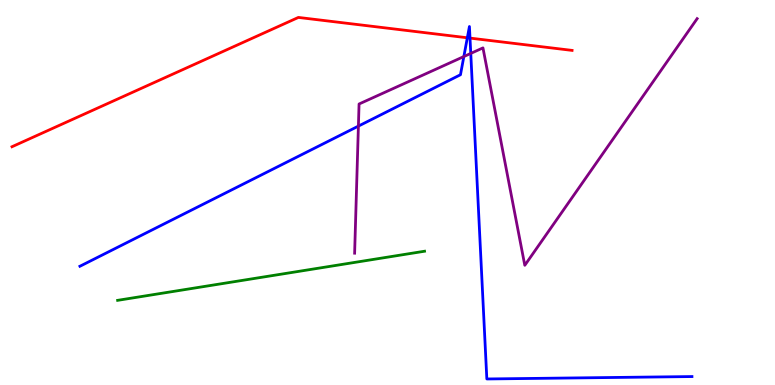[{'lines': ['blue', 'red'], 'intersections': [{'x': 6.03, 'y': 9.02}, {'x': 6.06, 'y': 9.01}]}, {'lines': ['green', 'red'], 'intersections': []}, {'lines': ['purple', 'red'], 'intersections': []}, {'lines': ['blue', 'green'], 'intersections': []}, {'lines': ['blue', 'purple'], 'intersections': [{'x': 4.62, 'y': 6.72}, {'x': 5.99, 'y': 8.53}, {'x': 6.07, 'y': 8.61}]}, {'lines': ['green', 'purple'], 'intersections': []}]